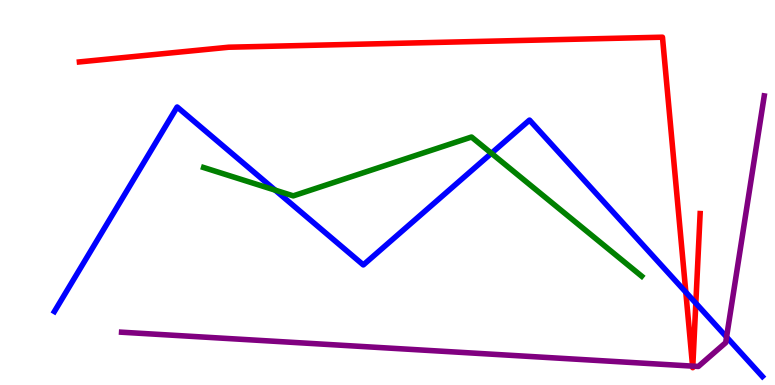[{'lines': ['blue', 'red'], 'intersections': [{'x': 8.85, 'y': 2.41}, {'x': 8.98, 'y': 2.12}]}, {'lines': ['green', 'red'], 'intersections': []}, {'lines': ['purple', 'red'], 'intersections': [{'x': 8.94, 'y': 0.49}, {'x': 8.94, 'y': 0.49}]}, {'lines': ['blue', 'green'], 'intersections': [{'x': 3.55, 'y': 5.06}, {'x': 6.34, 'y': 6.02}]}, {'lines': ['blue', 'purple'], 'intersections': [{'x': 9.37, 'y': 1.25}]}, {'lines': ['green', 'purple'], 'intersections': []}]